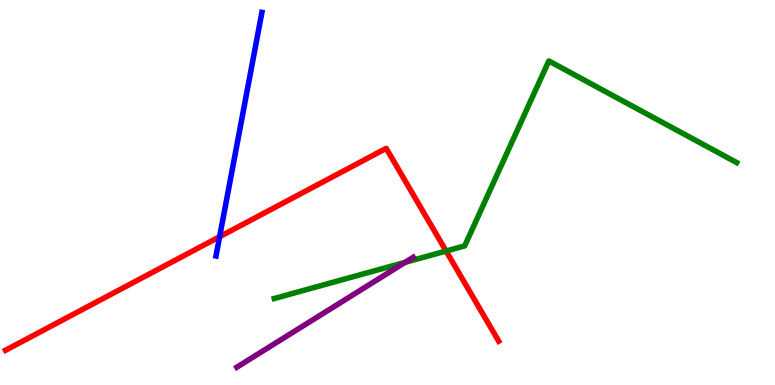[{'lines': ['blue', 'red'], 'intersections': [{'x': 2.83, 'y': 3.85}]}, {'lines': ['green', 'red'], 'intersections': [{'x': 5.76, 'y': 3.48}]}, {'lines': ['purple', 'red'], 'intersections': []}, {'lines': ['blue', 'green'], 'intersections': []}, {'lines': ['blue', 'purple'], 'intersections': []}, {'lines': ['green', 'purple'], 'intersections': [{'x': 5.23, 'y': 3.19}]}]